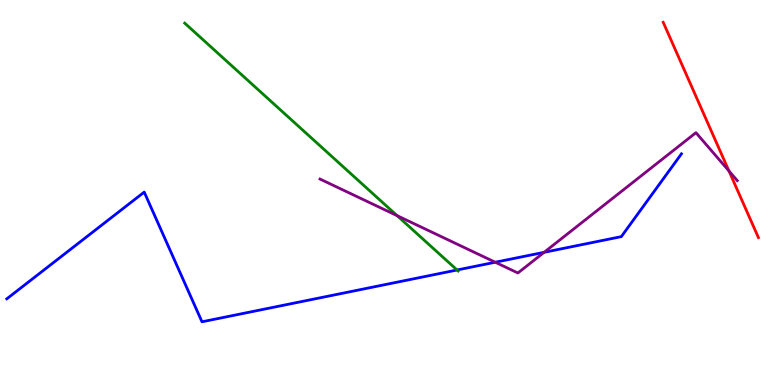[{'lines': ['blue', 'red'], 'intersections': []}, {'lines': ['green', 'red'], 'intersections': []}, {'lines': ['purple', 'red'], 'intersections': [{'x': 9.41, 'y': 5.56}]}, {'lines': ['blue', 'green'], 'intersections': [{'x': 5.9, 'y': 2.99}]}, {'lines': ['blue', 'purple'], 'intersections': [{'x': 6.39, 'y': 3.19}, {'x': 7.02, 'y': 3.45}]}, {'lines': ['green', 'purple'], 'intersections': [{'x': 5.12, 'y': 4.4}]}]